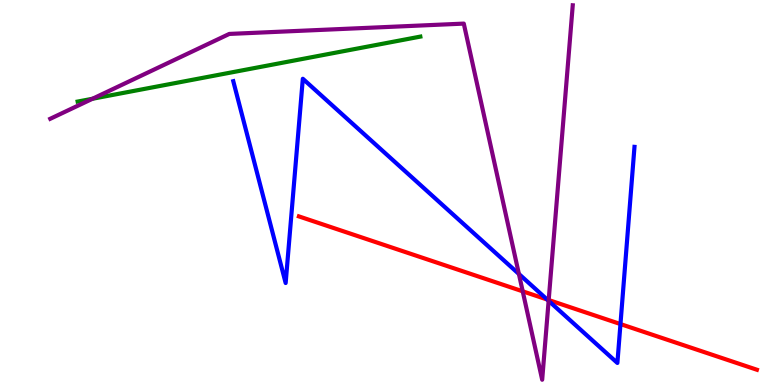[{'lines': ['blue', 'red'], 'intersections': [{'x': 7.06, 'y': 2.22}, {'x': 8.01, 'y': 1.58}]}, {'lines': ['green', 'red'], 'intersections': []}, {'lines': ['purple', 'red'], 'intersections': [{'x': 6.74, 'y': 2.43}, {'x': 7.08, 'y': 2.21}]}, {'lines': ['blue', 'green'], 'intersections': []}, {'lines': ['blue', 'purple'], 'intersections': [{'x': 6.7, 'y': 2.88}, {'x': 7.08, 'y': 2.19}]}, {'lines': ['green', 'purple'], 'intersections': [{'x': 1.19, 'y': 7.44}]}]